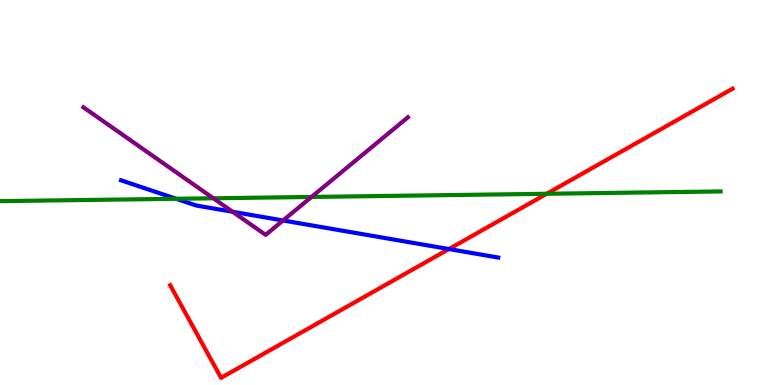[{'lines': ['blue', 'red'], 'intersections': [{'x': 5.79, 'y': 3.53}]}, {'lines': ['green', 'red'], 'intersections': [{'x': 7.05, 'y': 4.97}]}, {'lines': ['purple', 'red'], 'intersections': []}, {'lines': ['blue', 'green'], 'intersections': [{'x': 2.27, 'y': 4.84}]}, {'lines': ['blue', 'purple'], 'intersections': [{'x': 3.0, 'y': 4.5}, {'x': 3.65, 'y': 4.27}]}, {'lines': ['green', 'purple'], 'intersections': [{'x': 2.75, 'y': 4.85}, {'x': 4.02, 'y': 4.88}]}]